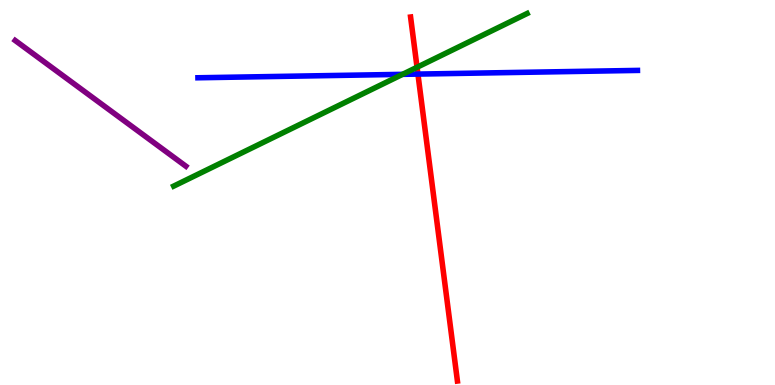[{'lines': ['blue', 'red'], 'intersections': [{'x': 5.39, 'y': 8.08}]}, {'lines': ['green', 'red'], 'intersections': [{'x': 5.38, 'y': 8.25}]}, {'lines': ['purple', 'red'], 'intersections': []}, {'lines': ['blue', 'green'], 'intersections': [{'x': 5.19, 'y': 8.07}]}, {'lines': ['blue', 'purple'], 'intersections': []}, {'lines': ['green', 'purple'], 'intersections': []}]